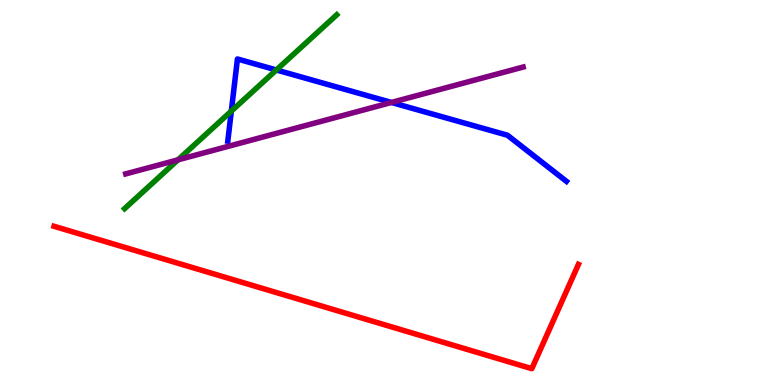[{'lines': ['blue', 'red'], 'intersections': []}, {'lines': ['green', 'red'], 'intersections': []}, {'lines': ['purple', 'red'], 'intersections': []}, {'lines': ['blue', 'green'], 'intersections': [{'x': 2.98, 'y': 7.11}, {'x': 3.57, 'y': 8.18}]}, {'lines': ['blue', 'purple'], 'intersections': [{'x': 5.05, 'y': 7.34}]}, {'lines': ['green', 'purple'], 'intersections': [{'x': 2.3, 'y': 5.85}]}]